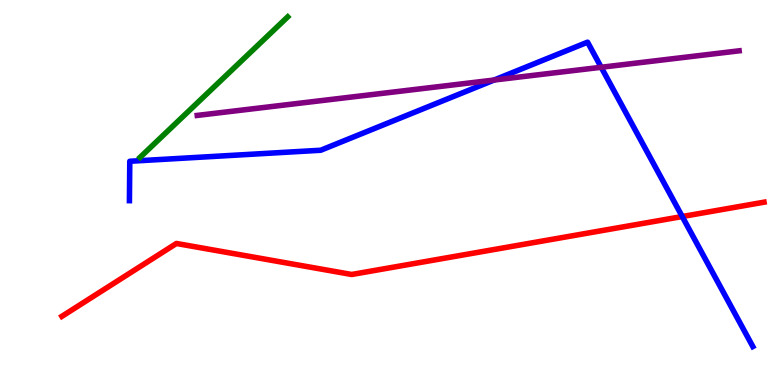[{'lines': ['blue', 'red'], 'intersections': [{'x': 8.8, 'y': 4.38}]}, {'lines': ['green', 'red'], 'intersections': []}, {'lines': ['purple', 'red'], 'intersections': []}, {'lines': ['blue', 'green'], 'intersections': []}, {'lines': ['blue', 'purple'], 'intersections': [{'x': 6.38, 'y': 7.92}, {'x': 7.76, 'y': 8.25}]}, {'lines': ['green', 'purple'], 'intersections': []}]